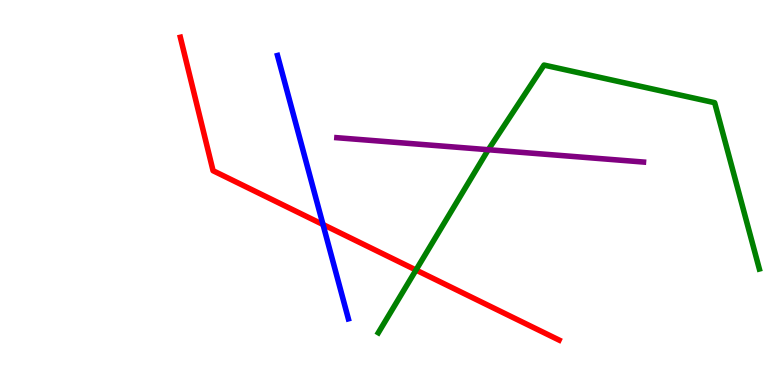[{'lines': ['blue', 'red'], 'intersections': [{'x': 4.17, 'y': 4.17}]}, {'lines': ['green', 'red'], 'intersections': [{'x': 5.37, 'y': 2.99}]}, {'lines': ['purple', 'red'], 'intersections': []}, {'lines': ['blue', 'green'], 'intersections': []}, {'lines': ['blue', 'purple'], 'intersections': []}, {'lines': ['green', 'purple'], 'intersections': [{'x': 6.3, 'y': 6.11}]}]